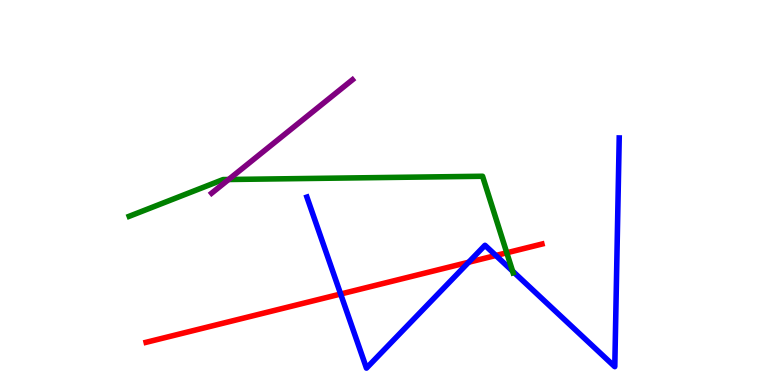[{'lines': ['blue', 'red'], 'intersections': [{'x': 4.4, 'y': 2.36}, {'x': 6.05, 'y': 3.19}, {'x': 6.4, 'y': 3.36}]}, {'lines': ['green', 'red'], 'intersections': [{'x': 6.54, 'y': 3.43}]}, {'lines': ['purple', 'red'], 'intersections': []}, {'lines': ['blue', 'green'], 'intersections': [{'x': 6.61, 'y': 2.96}]}, {'lines': ['blue', 'purple'], 'intersections': []}, {'lines': ['green', 'purple'], 'intersections': [{'x': 2.95, 'y': 5.34}]}]